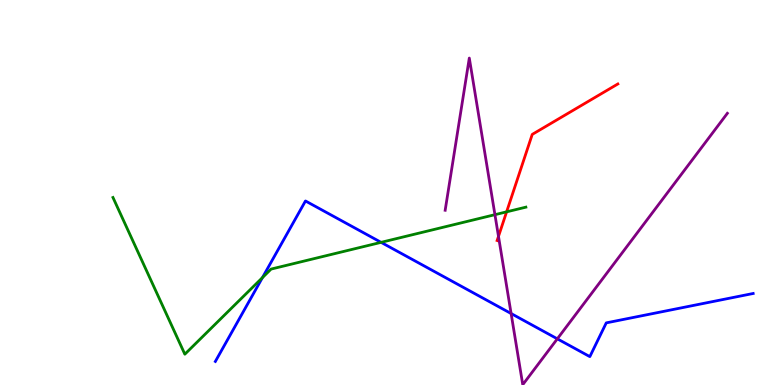[{'lines': ['blue', 'red'], 'intersections': []}, {'lines': ['green', 'red'], 'intersections': [{'x': 6.54, 'y': 4.5}]}, {'lines': ['purple', 'red'], 'intersections': [{'x': 6.43, 'y': 3.86}]}, {'lines': ['blue', 'green'], 'intersections': [{'x': 3.39, 'y': 2.79}, {'x': 4.92, 'y': 3.71}]}, {'lines': ['blue', 'purple'], 'intersections': [{'x': 6.59, 'y': 1.86}, {'x': 7.19, 'y': 1.2}]}, {'lines': ['green', 'purple'], 'intersections': [{'x': 6.39, 'y': 4.42}]}]